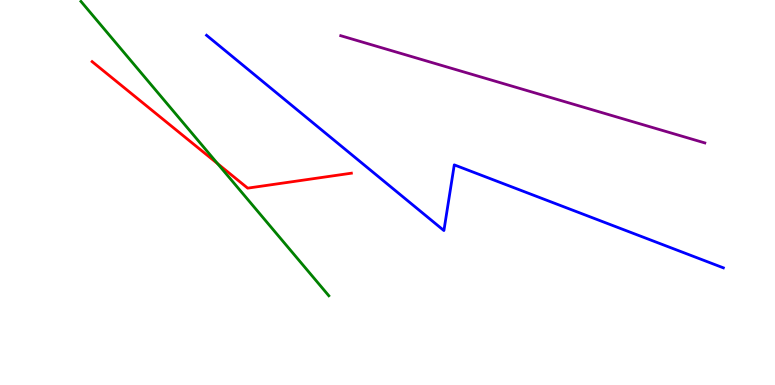[{'lines': ['blue', 'red'], 'intersections': []}, {'lines': ['green', 'red'], 'intersections': [{'x': 2.81, 'y': 5.75}]}, {'lines': ['purple', 'red'], 'intersections': []}, {'lines': ['blue', 'green'], 'intersections': []}, {'lines': ['blue', 'purple'], 'intersections': []}, {'lines': ['green', 'purple'], 'intersections': []}]